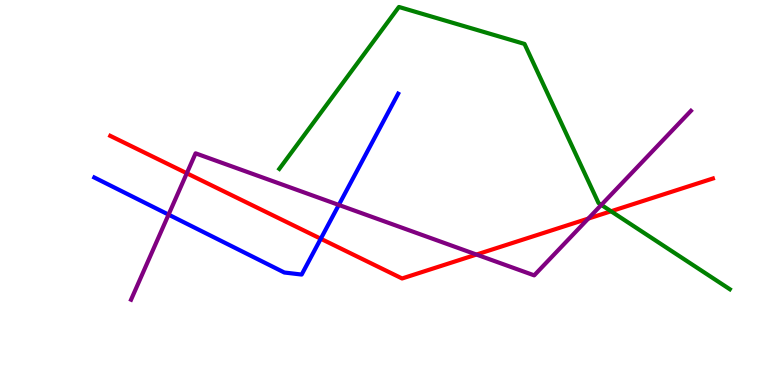[{'lines': ['blue', 'red'], 'intersections': [{'x': 4.14, 'y': 3.8}]}, {'lines': ['green', 'red'], 'intersections': [{'x': 7.88, 'y': 4.51}]}, {'lines': ['purple', 'red'], 'intersections': [{'x': 2.41, 'y': 5.5}, {'x': 6.15, 'y': 3.39}, {'x': 7.59, 'y': 4.32}]}, {'lines': ['blue', 'green'], 'intersections': []}, {'lines': ['blue', 'purple'], 'intersections': [{'x': 2.18, 'y': 4.43}, {'x': 4.37, 'y': 4.68}]}, {'lines': ['green', 'purple'], 'intersections': [{'x': 7.76, 'y': 4.68}]}]